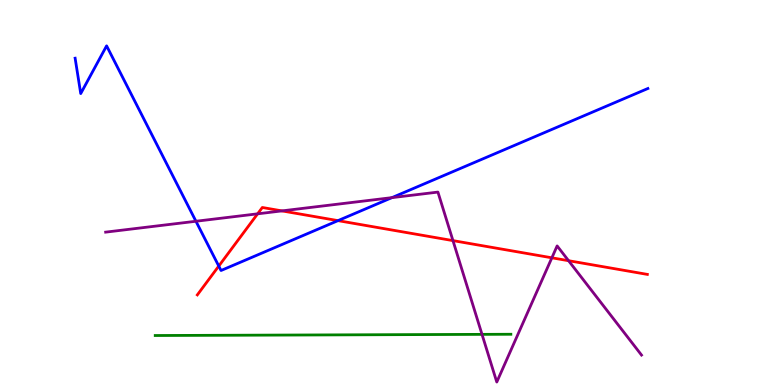[{'lines': ['blue', 'red'], 'intersections': [{'x': 2.82, 'y': 3.09}, {'x': 4.36, 'y': 4.27}]}, {'lines': ['green', 'red'], 'intersections': []}, {'lines': ['purple', 'red'], 'intersections': [{'x': 3.32, 'y': 4.45}, {'x': 3.64, 'y': 4.52}, {'x': 5.84, 'y': 3.75}, {'x': 7.12, 'y': 3.3}, {'x': 7.34, 'y': 3.23}]}, {'lines': ['blue', 'green'], 'intersections': []}, {'lines': ['blue', 'purple'], 'intersections': [{'x': 2.53, 'y': 4.25}, {'x': 5.06, 'y': 4.87}]}, {'lines': ['green', 'purple'], 'intersections': [{'x': 6.22, 'y': 1.32}]}]